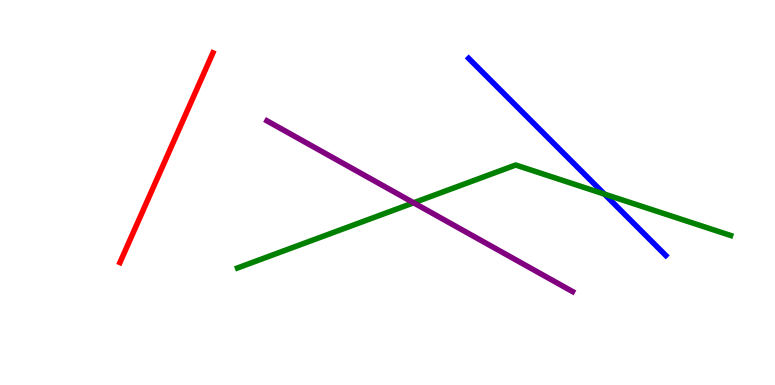[{'lines': ['blue', 'red'], 'intersections': []}, {'lines': ['green', 'red'], 'intersections': []}, {'lines': ['purple', 'red'], 'intersections': []}, {'lines': ['blue', 'green'], 'intersections': [{'x': 7.8, 'y': 4.96}]}, {'lines': ['blue', 'purple'], 'intersections': []}, {'lines': ['green', 'purple'], 'intersections': [{'x': 5.34, 'y': 4.73}]}]